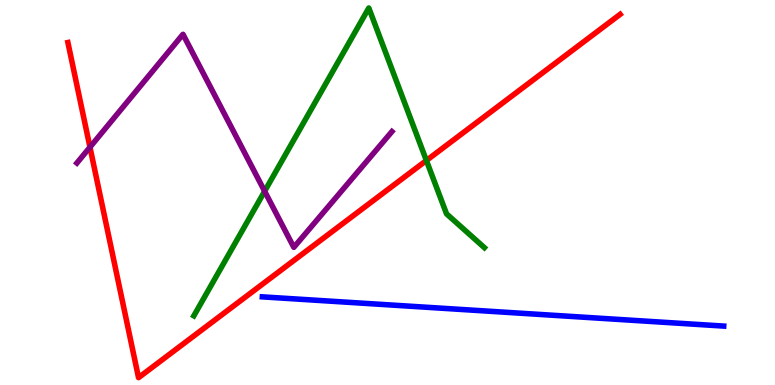[{'lines': ['blue', 'red'], 'intersections': []}, {'lines': ['green', 'red'], 'intersections': [{'x': 5.5, 'y': 5.83}]}, {'lines': ['purple', 'red'], 'intersections': [{'x': 1.16, 'y': 6.18}]}, {'lines': ['blue', 'green'], 'intersections': []}, {'lines': ['blue', 'purple'], 'intersections': []}, {'lines': ['green', 'purple'], 'intersections': [{'x': 3.41, 'y': 5.03}]}]